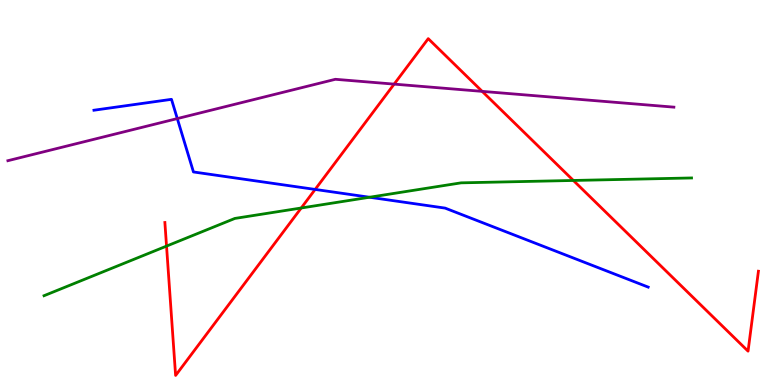[{'lines': ['blue', 'red'], 'intersections': [{'x': 4.07, 'y': 5.08}]}, {'lines': ['green', 'red'], 'intersections': [{'x': 2.15, 'y': 3.61}, {'x': 3.89, 'y': 4.6}, {'x': 7.4, 'y': 5.31}]}, {'lines': ['purple', 'red'], 'intersections': [{'x': 5.09, 'y': 7.81}, {'x': 6.22, 'y': 7.63}]}, {'lines': ['blue', 'green'], 'intersections': [{'x': 4.77, 'y': 4.88}]}, {'lines': ['blue', 'purple'], 'intersections': [{'x': 2.29, 'y': 6.92}]}, {'lines': ['green', 'purple'], 'intersections': []}]